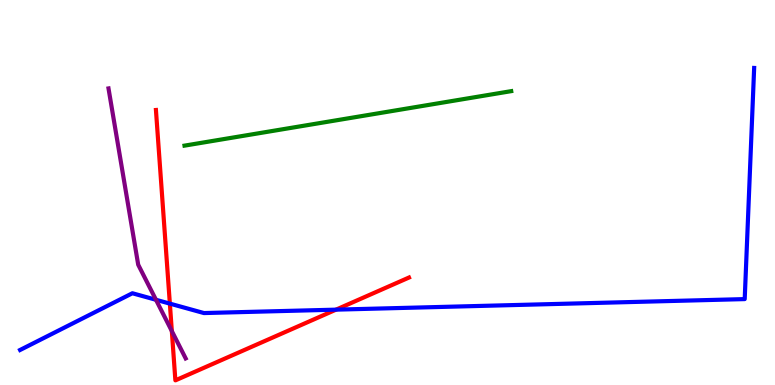[{'lines': ['blue', 'red'], 'intersections': [{'x': 2.19, 'y': 2.11}, {'x': 4.34, 'y': 1.96}]}, {'lines': ['green', 'red'], 'intersections': []}, {'lines': ['purple', 'red'], 'intersections': [{'x': 2.22, 'y': 1.4}]}, {'lines': ['blue', 'green'], 'intersections': []}, {'lines': ['blue', 'purple'], 'intersections': [{'x': 2.01, 'y': 2.21}]}, {'lines': ['green', 'purple'], 'intersections': []}]